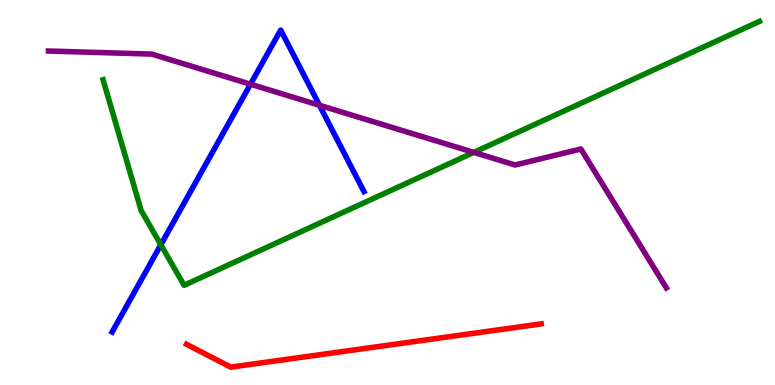[{'lines': ['blue', 'red'], 'intersections': []}, {'lines': ['green', 'red'], 'intersections': []}, {'lines': ['purple', 'red'], 'intersections': []}, {'lines': ['blue', 'green'], 'intersections': [{'x': 2.08, 'y': 3.64}]}, {'lines': ['blue', 'purple'], 'intersections': [{'x': 3.23, 'y': 7.81}, {'x': 4.12, 'y': 7.27}]}, {'lines': ['green', 'purple'], 'intersections': [{'x': 6.11, 'y': 6.04}]}]